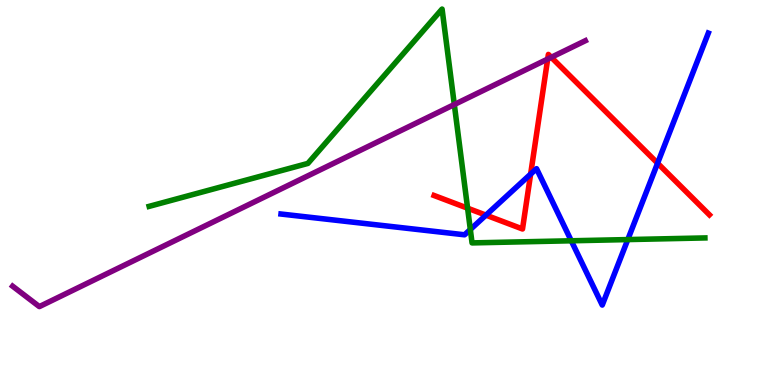[{'lines': ['blue', 'red'], 'intersections': [{'x': 6.27, 'y': 4.41}, {'x': 6.85, 'y': 5.48}, {'x': 8.48, 'y': 5.76}]}, {'lines': ['green', 'red'], 'intersections': [{'x': 6.03, 'y': 4.59}]}, {'lines': ['purple', 'red'], 'intersections': [{'x': 7.07, 'y': 8.47}, {'x': 7.11, 'y': 8.51}]}, {'lines': ['blue', 'green'], 'intersections': [{'x': 6.07, 'y': 4.04}, {'x': 7.37, 'y': 3.75}, {'x': 8.1, 'y': 3.78}]}, {'lines': ['blue', 'purple'], 'intersections': []}, {'lines': ['green', 'purple'], 'intersections': [{'x': 5.86, 'y': 7.29}]}]